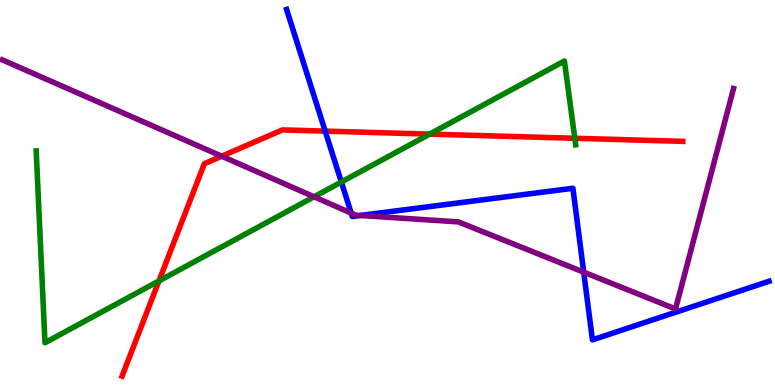[{'lines': ['blue', 'red'], 'intersections': [{'x': 4.2, 'y': 6.59}]}, {'lines': ['green', 'red'], 'intersections': [{'x': 2.05, 'y': 2.7}, {'x': 5.54, 'y': 6.52}, {'x': 7.42, 'y': 6.41}]}, {'lines': ['purple', 'red'], 'intersections': [{'x': 2.86, 'y': 5.94}]}, {'lines': ['blue', 'green'], 'intersections': [{'x': 4.4, 'y': 5.27}]}, {'lines': ['blue', 'purple'], 'intersections': [{'x': 4.53, 'y': 4.46}, {'x': 4.65, 'y': 4.4}, {'x': 7.53, 'y': 2.93}]}, {'lines': ['green', 'purple'], 'intersections': [{'x': 4.05, 'y': 4.89}]}]